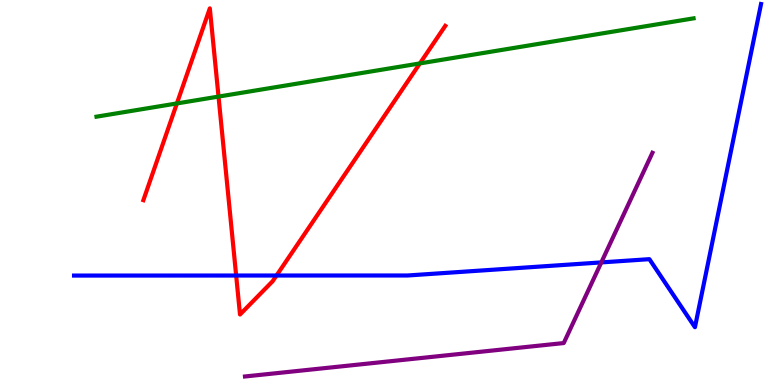[{'lines': ['blue', 'red'], 'intersections': [{'x': 3.05, 'y': 2.84}, {'x': 3.57, 'y': 2.84}]}, {'lines': ['green', 'red'], 'intersections': [{'x': 2.28, 'y': 7.31}, {'x': 2.82, 'y': 7.49}, {'x': 5.42, 'y': 8.35}]}, {'lines': ['purple', 'red'], 'intersections': []}, {'lines': ['blue', 'green'], 'intersections': []}, {'lines': ['blue', 'purple'], 'intersections': [{'x': 7.76, 'y': 3.18}]}, {'lines': ['green', 'purple'], 'intersections': []}]